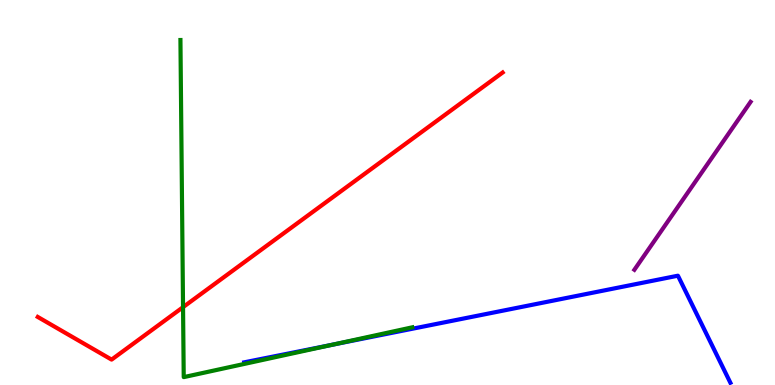[{'lines': ['blue', 'red'], 'intersections': []}, {'lines': ['green', 'red'], 'intersections': [{'x': 2.36, 'y': 2.02}]}, {'lines': ['purple', 'red'], 'intersections': []}, {'lines': ['blue', 'green'], 'intersections': [{'x': 4.29, 'y': 1.05}]}, {'lines': ['blue', 'purple'], 'intersections': []}, {'lines': ['green', 'purple'], 'intersections': []}]